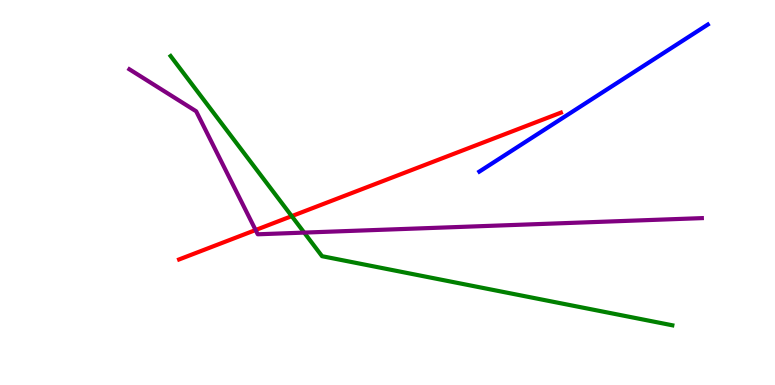[{'lines': ['blue', 'red'], 'intersections': []}, {'lines': ['green', 'red'], 'intersections': [{'x': 3.76, 'y': 4.39}]}, {'lines': ['purple', 'red'], 'intersections': [{'x': 3.3, 'y': 4.03}]}, {'lines': ['blue', 'green'], 'intersections': []}, {'lines': ['blue', 'purple'], 'intersections': []}, {'lines': ['green', 'purple'], 'intersections': [{'x': 3.93, 'y': 3.96}]}]